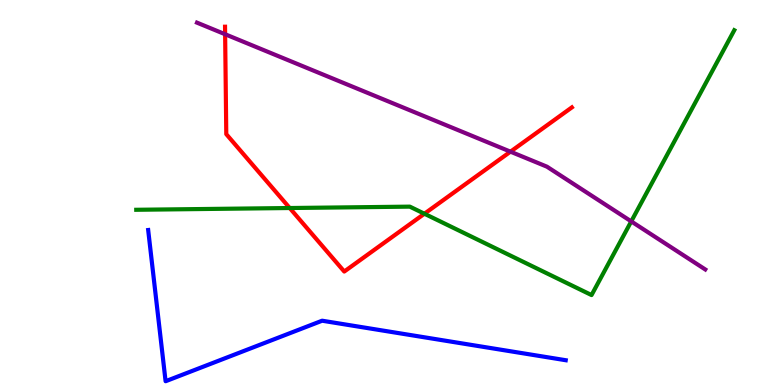[{'lines': ['blue', 'red'], 'intersections': []}, {'lines': ['green', 'red'], 'intersections': [{'x': 3.74, 'y': 4.6}, {'x': 5.48, 'y': 4.45}]}, {'lines': ['purple', 'red'], 'intersections': [{'x': 2.9, 'y': 9.11}, {'x': 6.59, 'y': 6.06}]}, {'lines': ['blue', 'green'], 'intersections': []}, {'lines': ['blue', 'purple'], 'intersections': []}, {'lines': ['green', 'purple'], 'intersections': [{'x': 8.15, 'y': 4.25}]}]